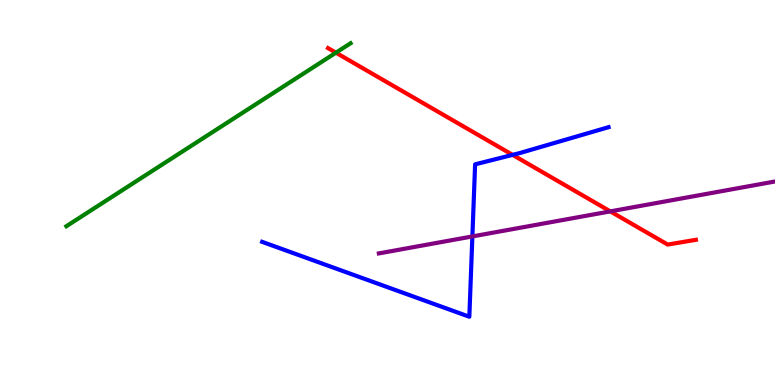[{'lines': ['blue', 'red'], 'intersections': [{'x': 6.61, 'y': 5.98}]}, {'lines': ['green', 'red'], 'intersections': [{'x': 4.33, 'y': 8.63}]}, {'lines': ['purple', 'red'], 'intersections': [{'x': 7.88, 'y': 4.51}]}, {'lines': ['blue', 'green'], 'intersections': []}, {'lines': ['blue', 'purple'], 'intersections': [{'x': 6.1, 'y': 3.86}]}, {'lines': ['green', 'purple'], 'intersections': []}]